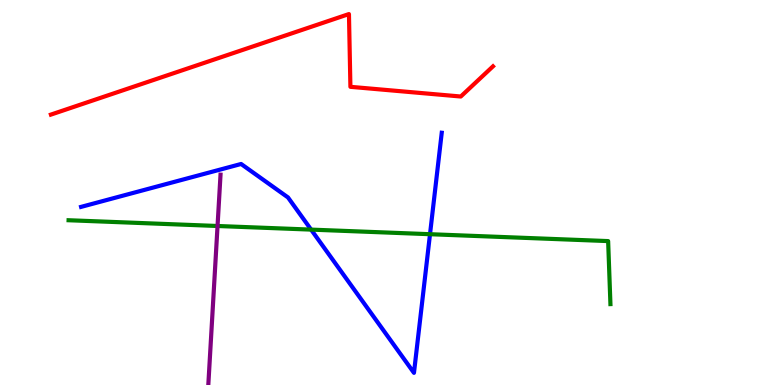[{'lines': ['blue', 'red'], 'intersections': []}, {'lines': ['green', 'red'], 'intersections': []}, {'lines': ['purple', 'red'], 'intersections': []}, {'lines': ['blue', 'green'], 'intersections': [{'x': 4.01, 'y': 4.04}, {'x': 5.55, 'y': 3.92}]}, {'lines': ['blue', 'purple'], 'intersections': []}, {'lines': ['green', 'purple'], 'intersections': [{'x': 2.81, 'y': 4.13}]}]